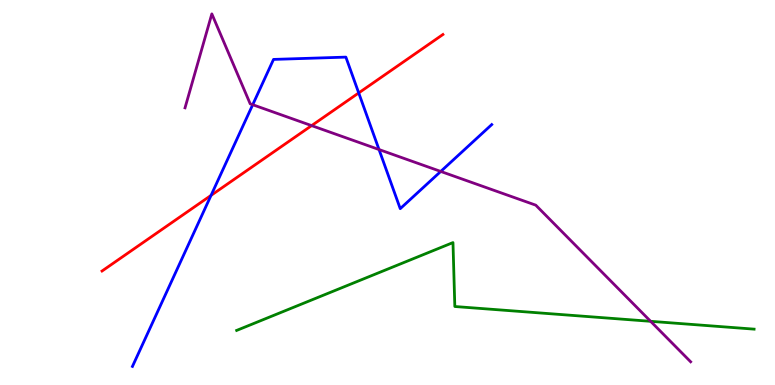[{'lines': ['blue', 'red'], 'intersections': [{'x': 2.72, 'y': 4.93}, {'x': 4.63, 'y': 7.59}]}, {'lines': ['green', 'red'], 'intersections': []}, {'lines': ['purple', 'red'], 'intersections': [{'x': 4.02, 'y': 6.74}]}, {'lines': ['blue', 'green'], 'intersections': []}, {'lines': ['blue', 'purple'], 'intersections': [{'x': 3.26, 'y': 7.28}, {'x': 4.89, 'y': 6.12}, {'x': 5.69, 'y': 5.55}]}, {'lines': ['green', 'purple'], 'intersections': [{'x': 8.4, 'y': 1.65}]}]